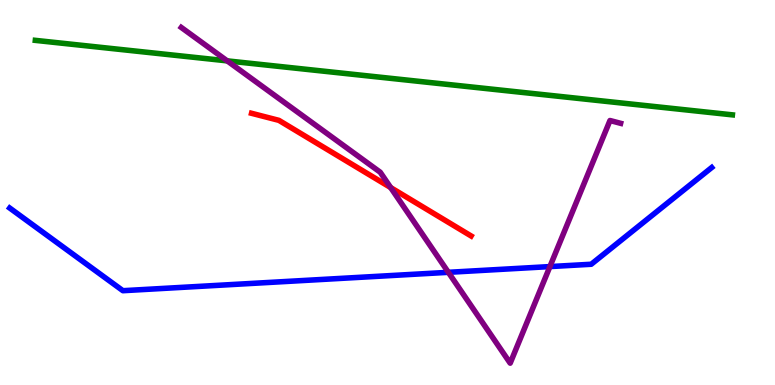[{'lines': ['blue', 'red'], 'intersections': []}, {'lines': ['green', 'red'], 'intersections': []}, {'lines': ['purple', 'red'], 'intersections': [{'x': 5.04, 'y': 5.13}]}, {'lines': ['blue', 'green'], 'intersections': []}, {'lines': ['blue', 'purple'], 'intersections': [{'x': 5.79, 'y': 2.93}, {'x': 7.1, 'y': 3.08}]}, {'lines': ['green', 'purple'], 'intersections': [{'x': 2.93, 'y': 8.42}]}]